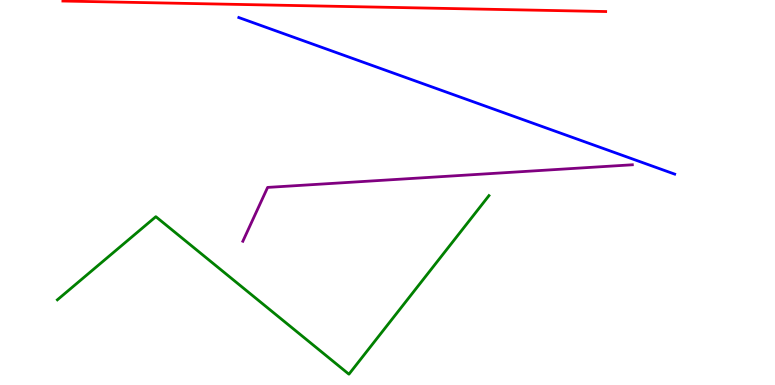[{'lines': ['blue', 'red'], 'intersections': []}, {'lines': ['green', 'red'], 'intersections': []}, {'lines': ['purple', 'red'], 'intersections': []}, {'lines': ['blue', 'green'], 'intersections': []}, {'lines': ['blue', 'purple'], 'intersections': []}, {'lines': ['green', 'purple'], 'intersections': []}]